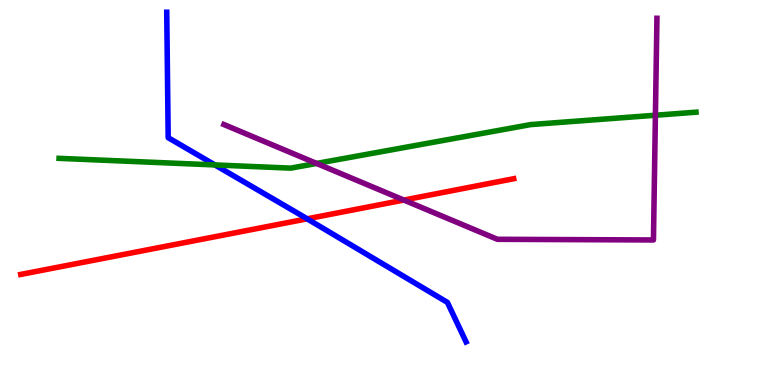[{'lines': ['blue', 'red'], 'intersections': [{'x': 3.96, 'y': 4.32}]}, {'lines': ['green', 'red'], 'intersections': []}, {'lines': ['purple', 'red'], 'intersections': [{'x': 5.21, 'y': 4.8}]}, {'lines': ['blue', 'green'], 'intersections': [{'x': 2.77, 'y': 5.72}]}, {'lines': ['blue', 'purple'], 'intersections': []}, {'lines': ['green', 'purple'], 'intersections': [{'x': 4.09, 'y': 5.75}, {'x': 8.46, 'y': 7.01}]}]